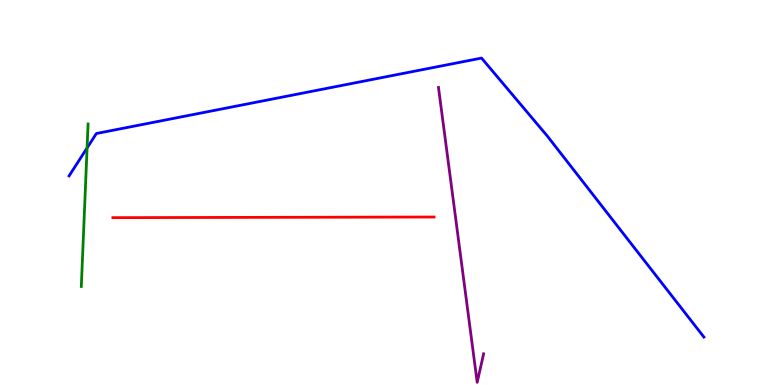[{'lines': ['blue', 'red'], 'intersections': []}, {'lines': ['green', 'red'], 'intersections': []}, {'lines': ['purple', 'red'], 'intersections': []}, {'lines': ['blue', 'green'], 'intersections': [{'x': 1.12, 'y': 6.16}]}, {'lines': ['blue', 'purple'], 'intersections': []}, {'lines': ['green', 'purple'], 'intersections': []}]